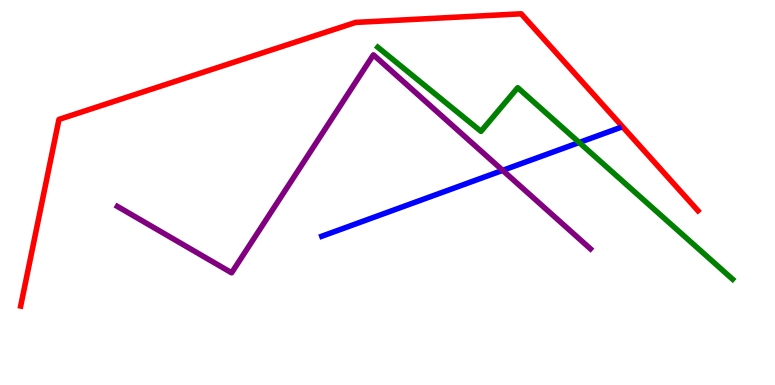[{'lines': ['blue', 'red'], 'intersections': []}, {'lines': ['green', 'red'], 'intersections': []}, {'lines': ['purple', 'red'], 'intersections': []}, {'lines': ['blue', 'green'], 'intersections': [{'x': 7.47, 'y': 6.3}]}, {'lines': ['blue', 'purple'], 'intersections': [{'x': 6.49, 'y': 5.57}]}, {'lines': ['green', 'purple'], 'intersections': []}]